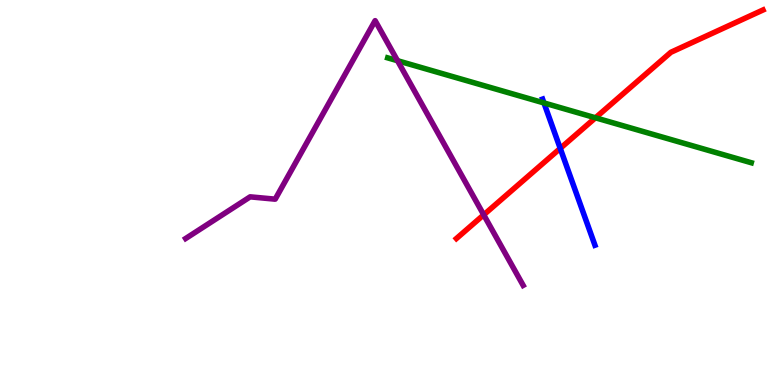[{'lines': ['blue', 'red'], 'intersections': [{'x': 7.23, 'y': 6.15}]}, {'lines': ['green', 'red'], 'intersections': [{'x': 7.68, 'y': 6.94}]}, {'lines': ['purple', 'red'], 'intersections': [{'x': 6.24, 'y': 4.42}]}, {'lines': ['blue', 'green'], 'intersections': [{'x': 7.02, 'y': 7.33}]}, {'lines': ['blue', 'purple'], 'intersections': []}, {'lines': ['green', 'purple'], 'intersections': [{'x': 5.13, 'y': 8.42}]}]